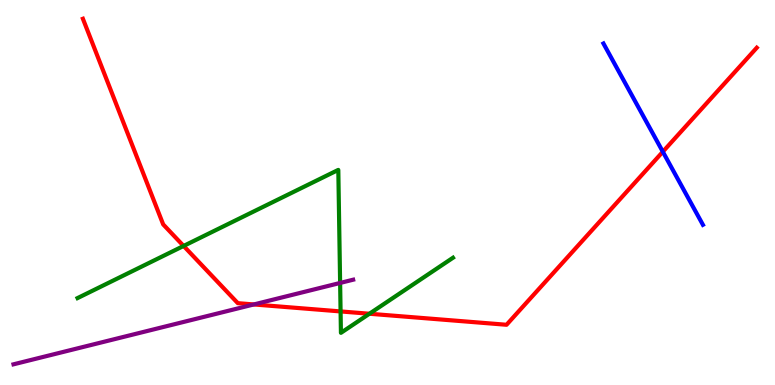[{'lines': ['blue', 'red'], 'intersections': [{'x': 8.55, 'y': 6.06}]}, {'lines': ['green', 'red'], 'intersections': [{'x': 2.37, 'y': 3.61}, {'x': 4.39, 'y': 1.91}, {'x': 4.77, 'y': 1.85}]}, {'lines': ['purple', 'red'], 'intersections': [{'x': 3.27, 'y': 2.09}]}, {'lines': ['blue', 'green'], 'intersections': []}, {'lines': ['blue', 'purple'], 'intersections': []}, {'lines': ['green', 'purple'], 'intersections': [{'x': 4.39, 'y': 2.65}]}]